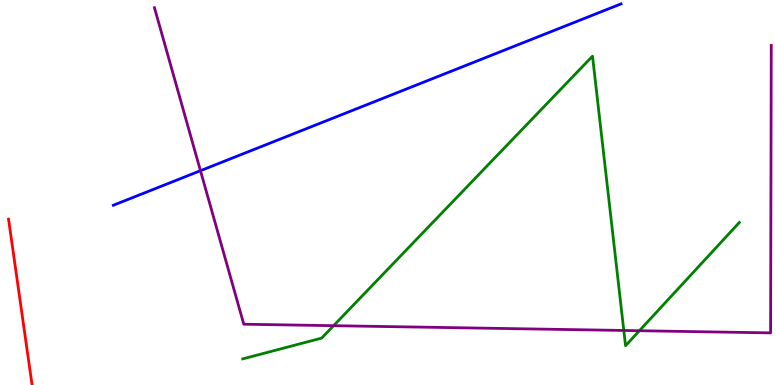[{'lines': ['blue', 'red'], 'intersections': []}, {'lines': ['green', 'red'], 'intersections': []}, {'lines': ['purple', 'red'], 'intersections': []}, {'lines': ['blue', 'green'], 'intersections': []}, {'lines': ['blue', 'purple'], 'intersections': [{'x': 2.59, 'y': 5.57}]}, {'lines': ['green', 'purple'], 'intersections': [{'x': 4.3, 'y': 1.54}, {'x': 8.05, 'y': 1.42}, {'x': 8.25, 'y': 1.41}]}]